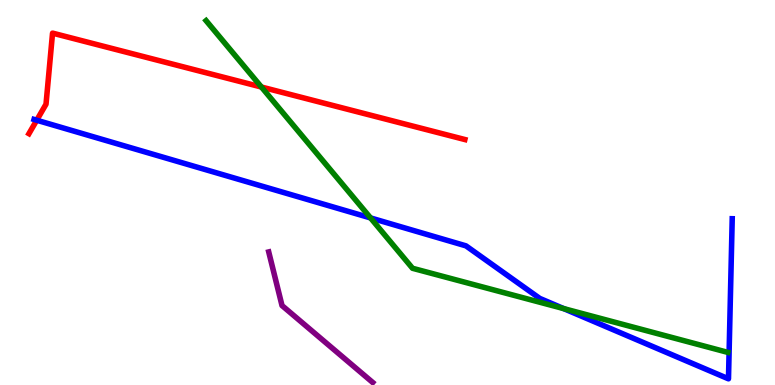[{'lines': ['blue', 'red'], 'intersections': [{'x': 0.474, 'y': 6.88}]}, {'lines': ['green', 'red'], 'intersections': [{'x': 3.37, 'y': 7.74}]}, {'lines': ['purple', 'red'], 'intersections': []}, {'lines': ['blue', 'green'], 'intersections': [{'x': 4.78, 'y': 4.34}, {'x': 7.27, 'y': 1.98}]}, {'lines': ['blue', 'purple'], 'intersections': []}, {'lines': ['green', 'purple'], 'intersections': []}]